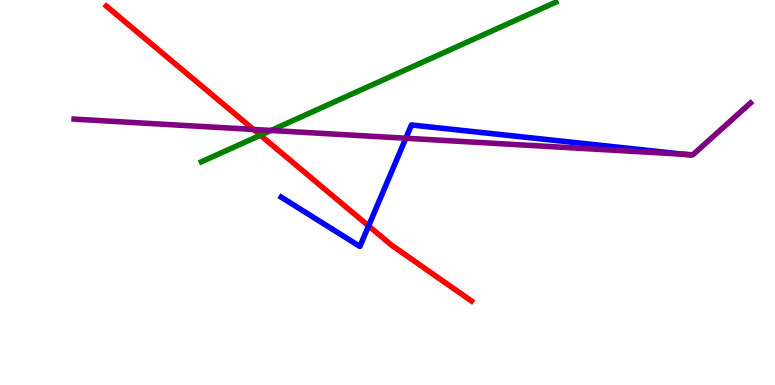[{'lines': ['blue', 'red'], 'intersections': [{'x': 4.76, 'y': 4.13}]}, {'lines': ['green', 'red'], 'intersections': [{'x': 3.36, 'y': 6.49}]}, {'lines': ['purple', 'red'], 'intersections': [{'x': 3.27, 'y': 6.64}]}, {'lines': ['blue', 'green'], 'intersections': []}, {'lines': ['blue', 'purple'], 'intersections': [{'x': 5.24, 'y': 6.41}, {'x': 8.82, 'y': 5.99}]}, {'lines': ['green', 'purple'], 'intersections': [{'x': 3.5, 'y': 6.61}]}]